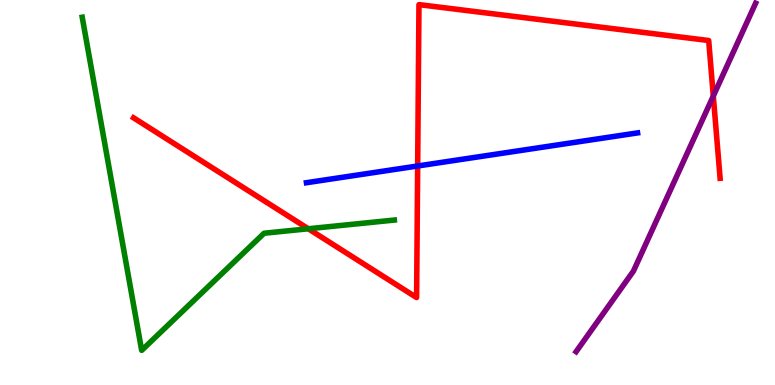[{'lines': ['blue', 'red'], 'intersections': [{'x': 5.39, 'y': 5.69}]}, {'lines': ['green', 'red'], 'intersections': [{'x': 3.98, 'y': 4.06}]}, {'lines': ['purple', 'red'], 'intersections': [{'x': 9.2, 'y': 7.51}]}, {'lines': ['blue', 'green'], 'intersections': []}, {'lines': ['blue', 'purple'], 'intersections': []}, {'lines': ['green', 'purple'], 'intersections': []}]